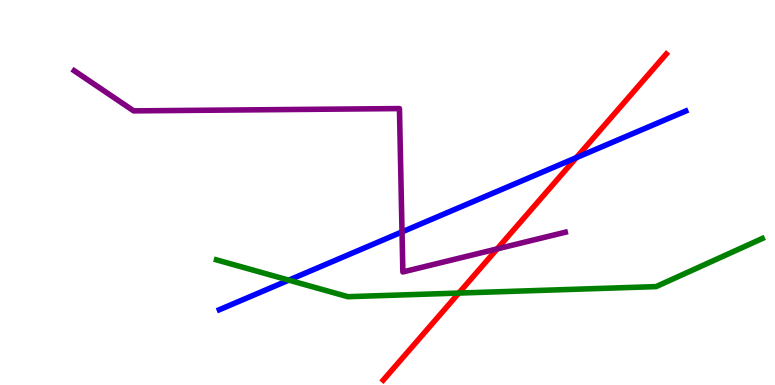[{'lines': ['blue', 'red'], 'intersections': [{'x': 7.44, 'y': 5.91}]}, {'lines': ['green', 'red'], 'intersections': [{'x': 5.92, 'y': 2.39}]}, {'lines': ['purple', 'red'], 'intersections': [{'x': 6.41, 'y': 3.54}]}, {'lines': ['blue', 'green'], 'intersections': [{'x': 3.73, 'y': 2.72}]}, {'lines': ['blue', 'purple'], 'intersections': [{'x': 5.19, 'y': 3.98}]}, {'lines': ['green', 'purple'], 'intersections': []}]